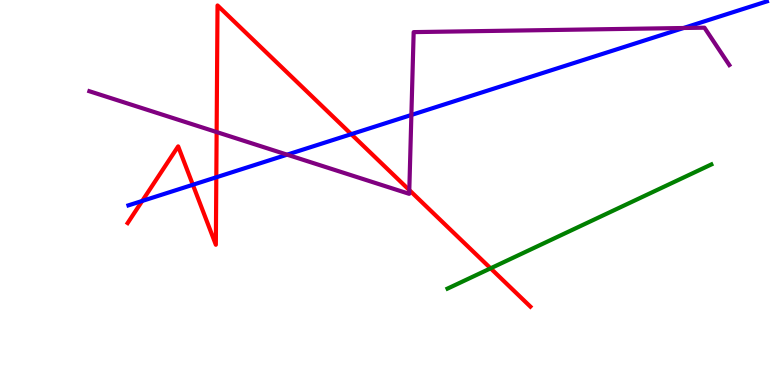[{'lines': ['blue', 'red'], 'intersections': [{'x': 1.83, 'y': 4.78}, {'x': 2.49, 'y': 5.2}, {'x': 2.79, 'y': 5.4}, {'x': 4.53, 'y': 6.52}]}, {'lines': ['green', 'red'], 'intersections': [{'x': 6.33, 'y': 3.03}]}, {'lines': ['purple', 'red'], 'intersections': [{'x': 2.8, 'y': 6.57}, {'x': 5.28, 'y': 5.06}]}, {'lines': ['blue', 'green'], 'intersections': []}, {'lines': ['blue', 'purple'], 'intersections': [{'x': 3.7, 'y': 5.98}, {'x': 5.31, 'y': 7.01}, {'x': 8.82, 'y': 9.27}]}, {'lines': ['green', 'purple'], 'intersections': []}]